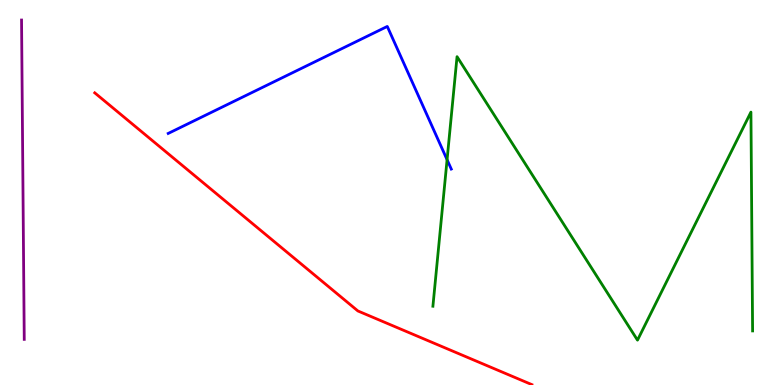[{'lines': ['blue', 'red'], 'intersections': []}, {'lines': ['green', 'red'], 'intersections': []}, {'lines': ['purple', 'red'], 'intersections': []}, {'lines': ['blue', 'green'], 'intersections': [{'x': 5.77, 'y': 5.85}]}, {'lines': ['blue', 'purple'], 'intersections': []}, {'lines': ['green', 'purple'], 'intersections': []}]